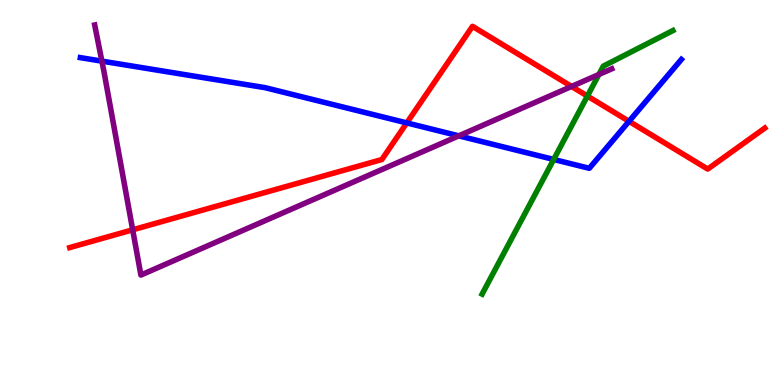[{'lines': ['blue', 'red'], 'intersections': [{'x': 5.25, 'y': 6.81}, {'x': 8.12, 'y': 6.85}]}, {'lines': ['green', 'red'], 'intersections': [{'x': 7.58, 'y': 7.5}]}, {'lines': ['purple', 'red'], 'intersections': [{'x': 1.71, 'y': 4.03}, {'x': 7.37, 'y': 7.75}]}, {'lines': ['blue', 'green'], 'intersections': [{'x': 7.14, 'y': 5.86}]}, {'lines': ['blue', 'purple'], 'intersections': [{'x': 1.31, 'y': 8.41}, {'x': 5.92, 'y': 6.47}]}, {'lines': ['green', 'purple'], 'intersections': [{'x': 7.73, 'y': 8.07}]}]